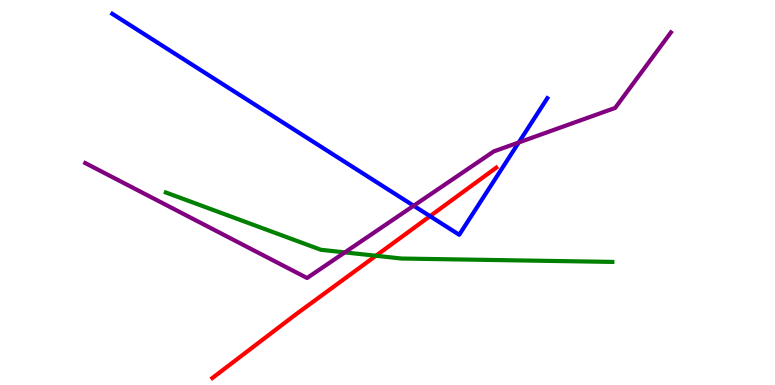[{'lines': ['blue', 'red'], 'intersections': [{'x': 5.55, 'y': 4.39}]}, {'lines': ['green', 'red'], 'intersections': [{'x': 4.85, 'y': 3.36}]}, {'lines': ['purple', 'red'], 'intersections': []}, {'lines': ['blue', 'green'], 'intersections': []}, {'lines': ['blue', 'purple'], 'intersections': [{'x': 5.34, 'y': 4.66}, {'x': 6.69, 'y': 6.3}]}, {'lines': ['green', 'purple'], 'intersections': [{'x': 4.45, 'y': 3.44}]}]